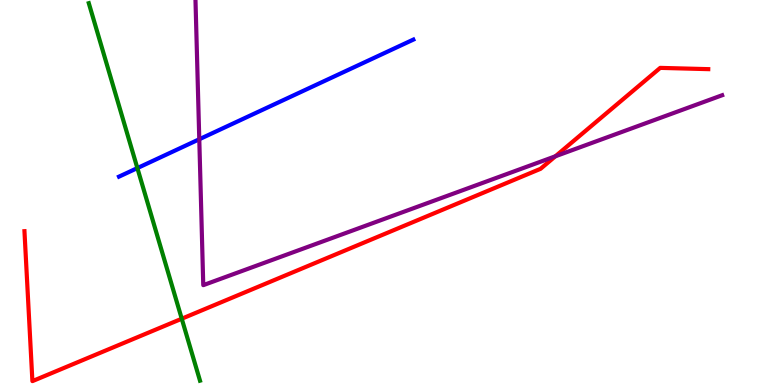[{'lines': ['blue', 'red'], 'intersections': []}, {'lines': ['green', 'red'], 'intersections': [{'x': 2.35, 'y': 1.72}]}, {'lines': ['purple', 'red'], 'intersections': [{'x': 7.17, 'y': 5.94}]}, {'lines': ['blue', 'green'], 'intersections': [{'x': 1.77, 'y': 5.63}]}, {'lines': ['blue', 'purple'], 'intersections': [{'x': 2.57, 'y': 6.38}]}, {'lines': ['green', 'purple'], 'intersections': []}]